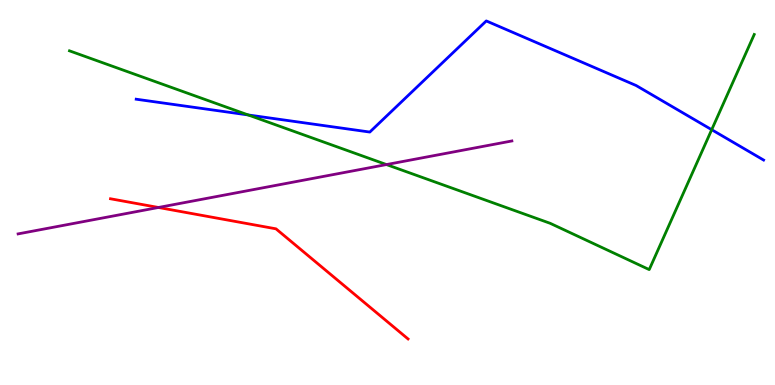[{'lines': ['blue', 'red'], 'intersections': []}, {'lines': ['green', 'red'], 'intersections': []}, {'lines': ['purple', 'red'], 'intersections': [{'x': 2.04, 'y': 4.61}]}, {'lines': ['blue', 'green'], 'intersections': [{'x': 3.2, 'y': 7.01}, {'x': 9.18, 'y': 6.63}]}, {'lines': ['blue', 'purple'], 'intersections': []}, {'lines': ['green', 'purple'], 'intersections': [{'x': 4.99, 'y': 5.73}]}]